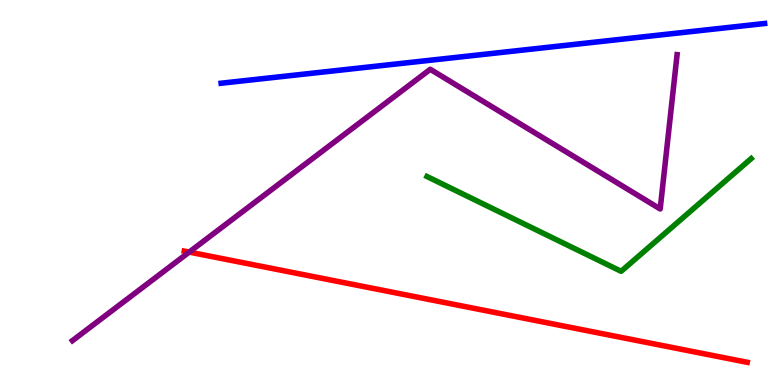[{'lines': ['blue', 'red'], 'intersections': []}, {'lines': ['green', 'red'], 'intersections': []}, {'lines': ['purple', 'red'], 'intersections': [{'x': 2.44, 'y': 3.45}]}, {'lines': ['blue', 'green'], 'intersections': []}, {'lines': ['blue', 'purple'], 'intersections': []}, {'lines': ['green', 'purple'], 'intersections': []}]